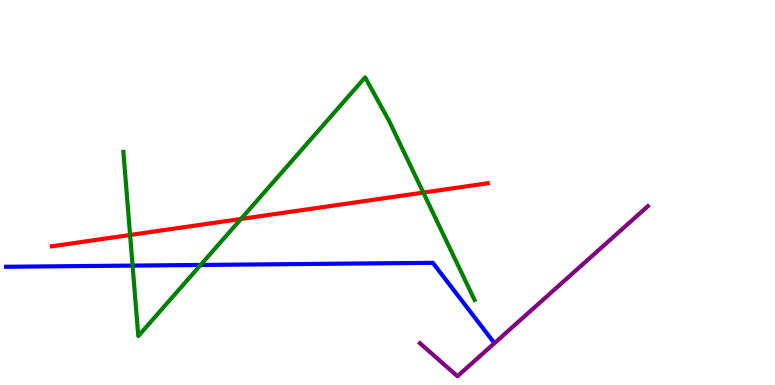[{'lines': ['blue', 'red'], 'intersections': []}, {'lines': ['green', 'red'], 'intersections': [{'x': 1.68, 'y': 3.9}, {'x': 3.11, 'y': 4.31}, {'x': 5.46, 'y': 5.0}]}, {'lines': ['purple', 'red'], 'intersections': []}, {'lines': ['blue', 'green'], 'intersections': [{'x': 1.71, 'y': 3.1}, {'x': 2.59, 'y': 3.12}]}, {'lines': ['blue', 'purple'], 'intersections': []}, {'lines': ['green', 'purple'], 'intersections': []}]